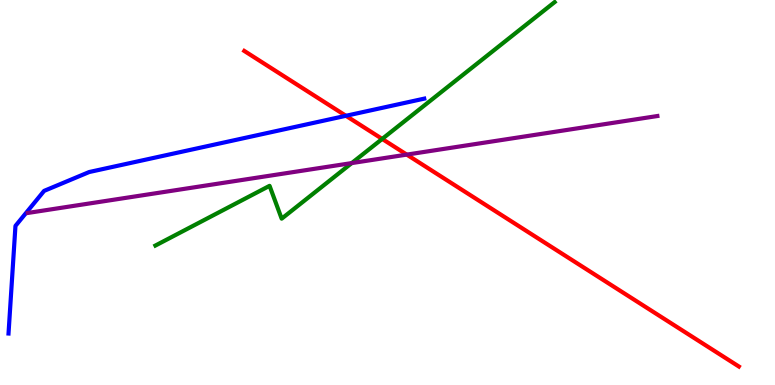[{'lines': ['blue', 'red'], 'intersections': [{'x': 4.46, 'y': 6.99}]}, {'lines': ['green', 'red'], 'intersections': [{'x': 4.93, 'y': 6.39}]}, {'lines': ['purple', 'red'], 'intersections': [{'x': 5.25, 'y': 5.98}]}, {'lines': ['blue', 'green'], 'intersections': []}, {'lines': ['blue', 'purple'], 'intersections': []}, {'lines': ['green', 'purple'], 'intersections': [{'x': 4.54, 'y': 5.76}]}]